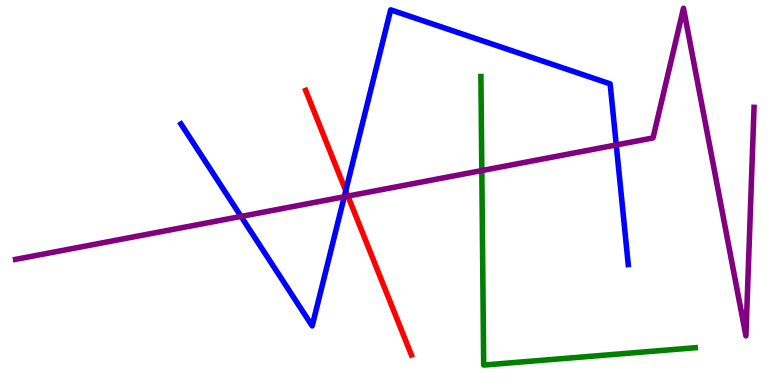[{'lines': ['blue', 'red'], 'intersections': [{'x': 4.46, 'y': 5.05}]}, {'lines': ['green', 'red'], 'intersections': []}, {'lines': ['purple', 'red'], 'intersections': [{'x': 4.49, 'y': 4.91}]}, {'lines': ['blue', 'green'], 'intersections': []}, {'lines': ['blue', 'purple'], 'intersections': [{'x': 3.11, 'y': 4.38}, {'x': 4.44, 'y': 4.89}, {'x': 7.95, 'y': 6.24}]}, {'lines': ['green', 'purple'], 'intersections': [{'x': 6.22, 'y': 5.57}]}]